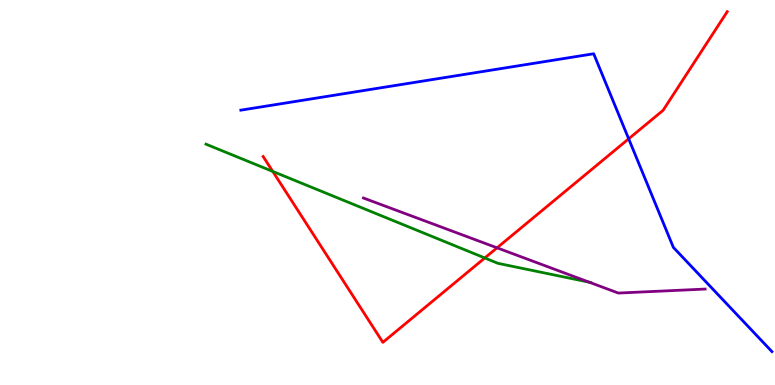[{'lines': ['blue', 'red'], 'intersections': [{'x': 8.11, 'y': 6.39}]}, {'lines': ['green', 'red'], 'intersections': [{'x': 3.52, 'y': 5.55}, {'x': 6.26, 'y': 3.3}]}, {'lines': ['purple', 'red'], 'intersections': [{'x': 6.41, 'y': 3.56}]}, {'lines': ['blue', 'green'], 'intersections': []}, {'lines': ['blue', 'purple'], 'intersections': []}, {'lines': ['green', 'purple'], 'intersections': [{'x': 7.6, 'y': 2.67}]}]